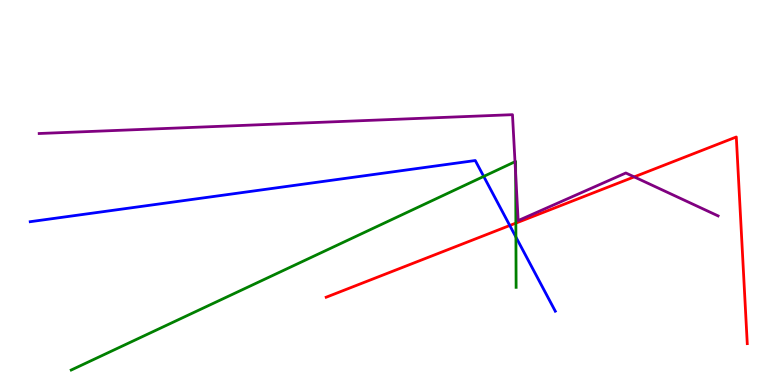[{'lines': ['blue', 'red'], 'intersections': [{'x': 6.58, 'y': 4.14}]}, {'lines': ['green', 'red'], 'intersections': [{'x': 6.66, 'y': 4.2}]}, {'lines': ['purple', 'red'], 'intersections': [{'x': 8.18, 'y': 5.41}]}, {'lines': ['blue', 'green'], 'intersections': [{'x': 6.24, 'y': 5.42}, {'x': 6.66, 'y': 3.84}]}, {'lines': ['blue', 'purple'], 'intersections': []}, {'lines': ['green', 'purple'], 'intersections': [{'x': 6.65, 'y': 5.8}, {'x': 6.65, 'y': 5.47}]}]